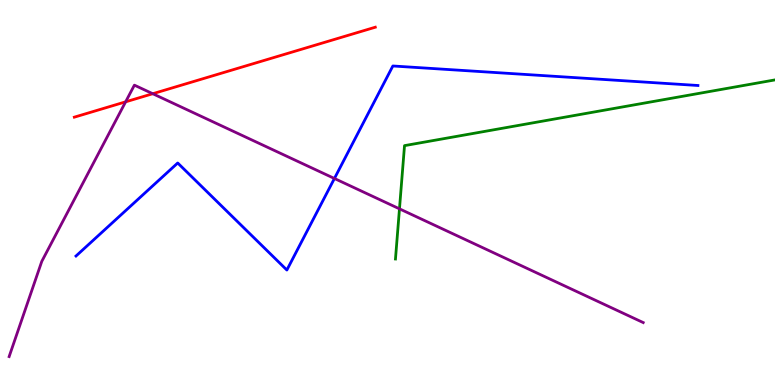[{'lines': ['blue', 'red'], 'intersections': []}, {'lines': ['green', 'red'], 'intersections': []}, {'lines': ['purple', 'red'], 'intersections': [{'x': 1.62, 'y': 7.35}, {'x': 1.97, 'y': 7.57}]}, {'lines': ['blue', 'green'], 'intersections': []}, {'lines': ['blue', 'purple'], 'intersections': [{'x': 4.32, 'y': 5.36}]}, {'lines': ['green', 'purple'], 'intersections': [{'x': 5.15, 'y': 4.58}]}]